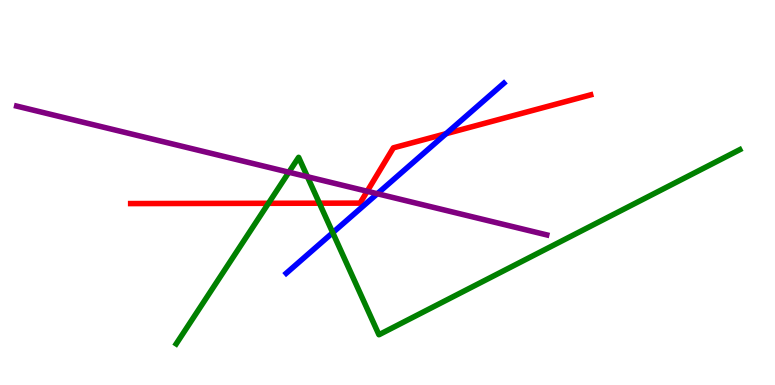[{'lines': ['blue', 'red'], 'intersections': [{'x': 5.76, 'y': 6.53}]}, {'lines': ['green', 'red'], 'intersections': [{'x': 3.46, 'y': 4.72}, {'x': 4.12, 'y': 4.72}]}, {'lines': ['purple', 'red'], 'intersections': [{'x': 4.74, 'y': 5.03}]}, {'lines': ['blue', 'green'], 'intersections': [{'x': 4.29, 'y': 3.96}]}, {'lines': ['blue', 'purple'], 'intersections': [{'x': 4.87, 'y': 4.97}]}, {'lines': ['green', 'purple'], 'intersections': [{'x': 3.73, 'y': 5.53}, {'x': 3.97, 'y': 5.41}]}]